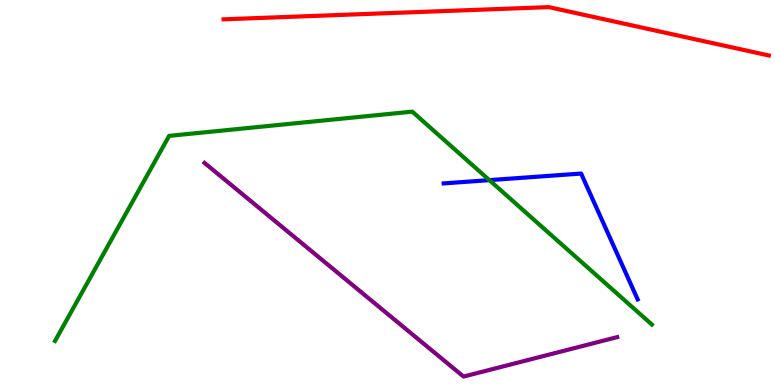[{'lines': ['blue', 'red'], 'intersections': []}, {'lines': ['green', 'red'], 'intersections': []}, {'lines': ['purple', 'red'], 'intersections': []}, {'lines': ['blue', 'green'], 'intersections': [{'x': 6.31, 'y': 5.32}]}, {'lines': ['blue', 'purple'], 'intersections': []}, {'lines': ['green', 'purple'], 'intersections': []}]